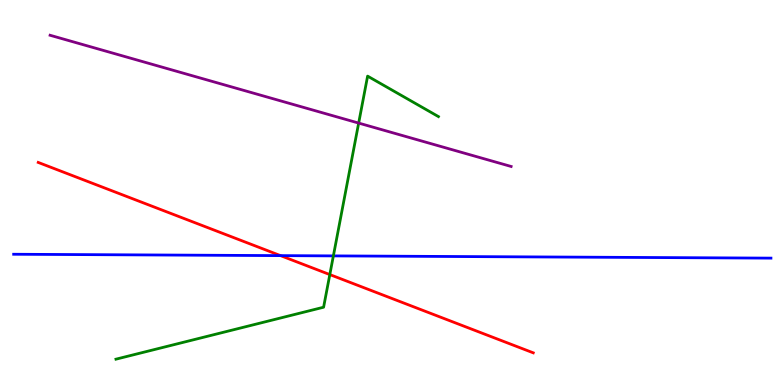[{'lines': ['blue', 'red'], 'intersections': [{'x': 3.62, 'y': 3.36}]}, {'lines': ['green', 'red'], 'intersections': [{'x': 4.26, 'y': 2.87}]}, {'lines': ['purple', 'red'], 'intersections': []}, {'lines': ['blue', 'green'], 'intersections': [{'x': 4.3, 'y': 3.35}]}, {'lines': ['blue', 'purple'], 'intersections': []}, {'lines': ['green', 'purple'], 'intersections': [{'x': 4.63, 'y': 6.8}]}]